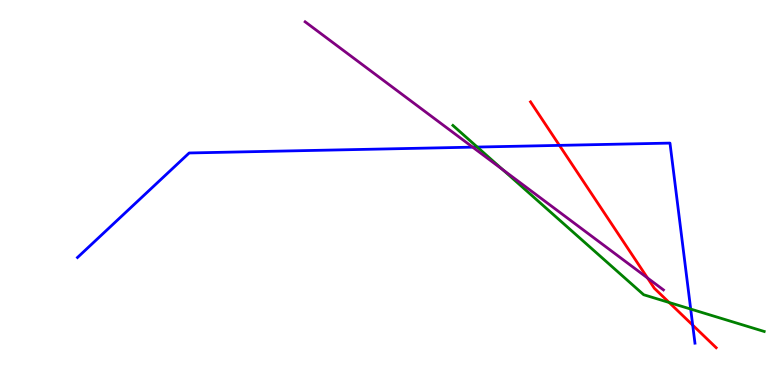[{'lines': ['blue', 'red'], 'intersections': [{'x': 7.22, 'y': 6.22}, {'x': 8.94, 'y': 1.55}]}, {'lines': ['green', 'red'], 'intersections': [{'x': 8.63, 'y': 2.14}]}, {'lines': ['purple', 'red'], 'intersections': [{'x': 8.35, 'y': 2.78}]}, {'lines': ['blue', 'green'], 'intersections': [{'x': 6.16, 'y': 6.18}, {'x': 8.91, 'y': 1.97}]}, {'lines': ['blue', 'purple'], 'intersections': [{'x': 6.1, 'y': 6.18}]}, {'lines': ['green', 'purple'], 'intersections': [{'x': 6.49, 'y': 5.59}]}]